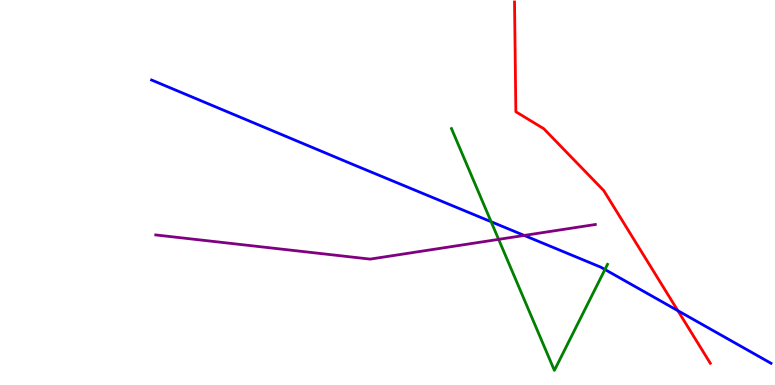[{'lines': ['blue', 'red'], 'intersections': [{'x': 8.75, 'y': 1.93}]}, {'lines': ['green', 'red'], 'intersections': []}, {'lines': ['purple', 'red'], 'intersections': []}, {'lines': ['blue', 'green'], 'intersections': [{'x': 6.34, 'y': 4.24}, {'x': 7.81, 'y': 3.0}]}, {'lines': ['blue', 'purple'], 'intersections': [{'x': 6.76, 'y': 3.88}]}, {'lines': ['green', 'purple'], 'intersections': [{'x': 6.43, 'y': 3.78}]}]